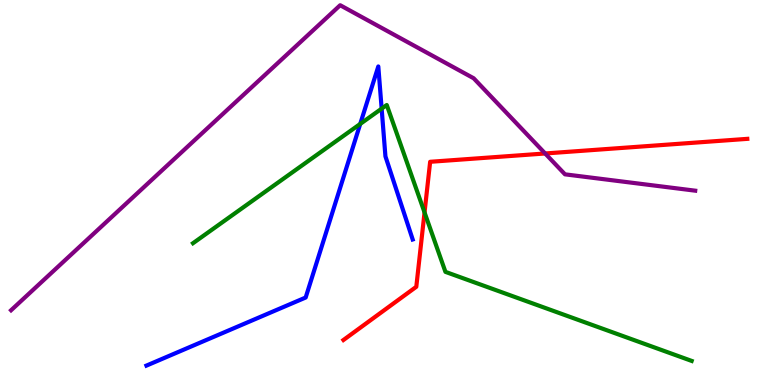[{'lines': ['blue', 'red'], 'intersections': []}, {'lines': ['green', 'red'], 'intersections': [{'x': 5.48, 'y': 4.48}]}, {'lines': ['purple', 'red'], 'intersections': [{'x': 7.03, 'y': 6.01}]}, {'lines': ['blue', 'green'], 'intersections': [{'x': 4.65, 'y': 6.78}, {'x': 4.92, 'y': 7.18}]}, {'lines': ['blue', 'purple'], 'intersections': []}, {'lines': ['green', 'purple'], 'intersections': []}]